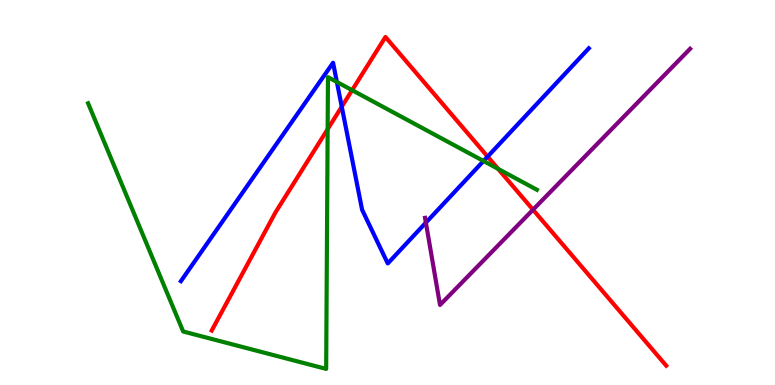[{'lines': ['blue', 'red'], 'intersections': [{'x': 4.41, 'y': 7.23}, {'x': 6.29, 'y': 5.93}]}, {'lines': ['green', 'red'], 'intersections': [{'x': 4.23, 'y': 6.64}, {'x': 4.54, 'y': 7.66}, {'x': 6.43, 'y': 5.61}]}, {'lines': ['purple', 'red'], 'intersections': [{'x': 6.88, 'y': 4.55}]}, {'lines': ['blue', 'green'], 'intersections': [{'x': 4.35, 'y': 7.87}, {'x': 6.24, 'y': 5.82}]}, {'lines': ['blue', 'purple'], 'intersections': [{'x': 5.5, 'y': 4.22}]}, {'lines': ['green', 'purple'], 'intersections': []}]